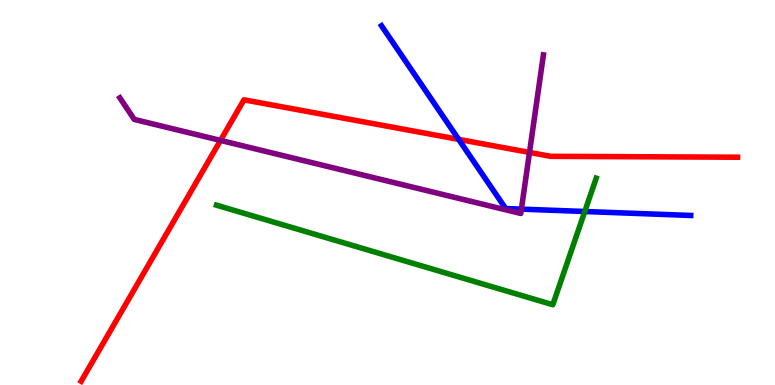[{'lines': ['blue', 'red'], 'intersections': [{'x': 5.92, 'y': 6.38}]}, {'lines': ['green', 'red'], 'intersections': []}, {'lines': ['purple', 'red'], 'intersections': [{'x': 2.85, 'y': 6.35}, {'x': 6.83, 'y': 6.04}]}, {'lines': ['blue', 'green'], 'intersections': [{'x': 7.55, 'y': 4.51}]}, {'lines': ['blue', 'purple'], 'intersections': [{'x': 6.73, 'y': 4.57}]}, {'lines': ['green', 'purple'], 'intersections': []}]